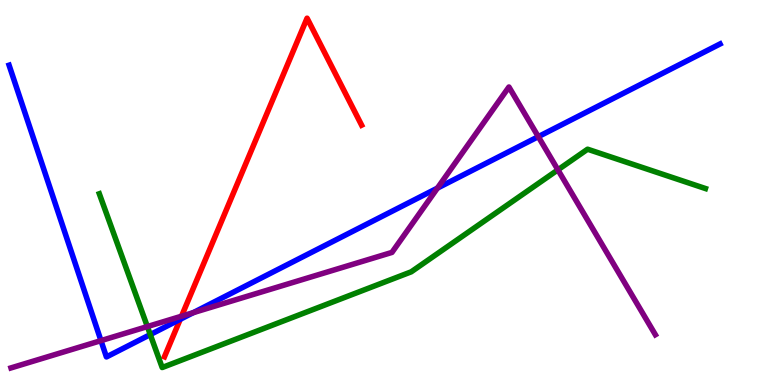[{'lines': ['blue', 'red'], 'intersections': [{'x': 2.33, 'y': 1.71}]}, {'lines': ['green', 'red'], 'intersections': []}, {'lines': ['purple', 'red'], 'intersections': [{'x': 2.34, 'y': 1.79}]}, {'lines': ['blue', 'green'], 'intersections': [{'x': 1.94, 'y': 1.31}]}, {'lines': ['blue', 'purple'], 'intersections': [{'x': 1.3, 'y': 1.15}, {'x': 2.49, 'y': 1.88}, {'x': 5.64, 'y': 5.11}, {'x': 6.95, 'y': 6.45}]}, {'lines': ['green', 'purple'], 'intersections': [{'x': 1.9, 'y': 1.52}, {'x': 7.2, 'y': 5.59}]}]